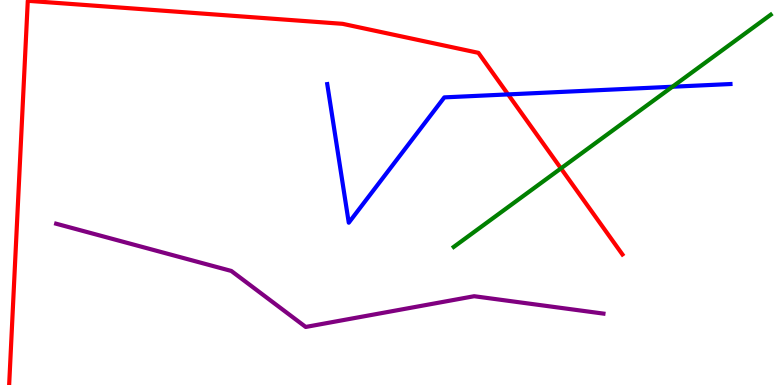[{'lines': ['blue', 'red'], 'intersections': [{'x': 6.56, 'y': 7.55}]}, {'lines': ['green', 'red'], 'intersections': [{'x': 7.24, 'y': 5.63}]}, {'lines': ['purple', 'red'], 'intersections': []}, {'lines': ['blue', 'green'], 'intersections': [{'x': 8.68, 'y': 7.75}]}, {'lines': ['blue', 'purple'], 'intersections': []}, {'lines': ['green', 'purple'], 'intersections': []}]